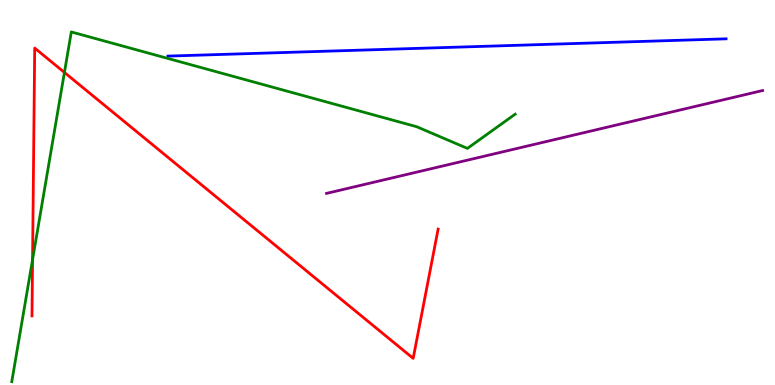[{'lines': ['blue', 'red'], 'intersections': []}, {'lines': ['green', 'red'], 'intersections': [{'x': 0.42, 'y': 3.26}, {'x': 0.831, 'y': 8.12}]}, {'lines': ['purple', 'red'], 'intersections': []}, {'lines': ['blue', 'green'], 'intersections': []}, {'lines': ['blue', 'purple'], 'intersections': []}, {'lines': ['green', 'purple'], 'intersections': []}]